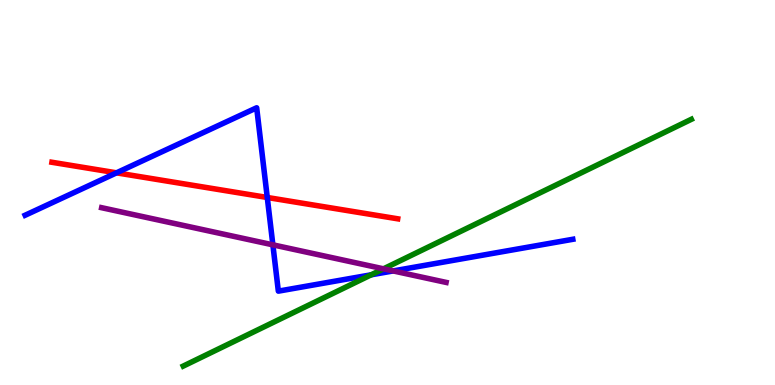[{'lines': ['blue', 'red'], 'intersections': [{'x': 1.5, 'y': 5.51}, {'x': 3.45, 'y': 4.87}]}, {'lines': ['green', 'red'], 'intersections': []}, {'lines': ['purple', 'red'], 'intersections': []}, {'lines': ['blue', 'green'], 'intersections': [{'x': 4.79, 'y': 2.86}]}, {'lines': ['blue', 'purple'], 'intersections': [{'x': 3.52, 'y': 3.64}, {'x': 5.07, 'y': 2.96}]}, {'lines': ['green', 'purple'], 'intersections': [{'x': 4.95, 'y': 3.02}]}]